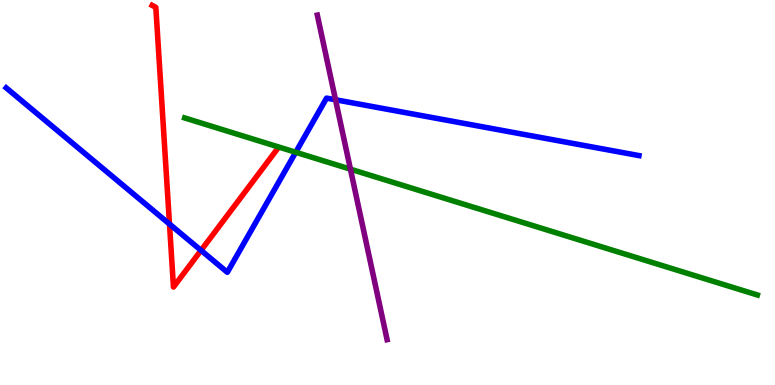[{'lines': ['blue', 'red'], 'intersections': [{'x': 2.19, 'y': 4.18}, {'x': 2.59, 'y': 3.5}]}, {'lines': ['green', 'red'], 'intersections': []}, {'lines': ['purple', 'red'], 'intersections': []}, {'lines': ['blue', 'green'], 'intersections': [{'x': 3.82, 'y': 6.05}]}, {'lines': ['blue', 'purple'], 'intersections': [{'x': 4.33, 'y': 7.41}]}, {'lines': ['green', 'purple'], 'intersections': [{'x': 4.52, 'y': 5.61}]}]